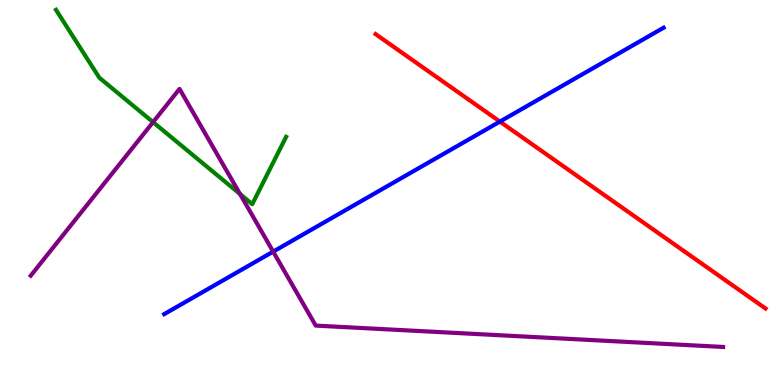[{'lines': ['blue', 'red'], 'intersections': [{'x': 6.45, 'y': 6.84}]}, {'lines': ['green', 'red'], 'intersections': []}, {'lines': ['purple', 'red'], 'intersections': []}, {'lines': ['blue', 'green'], 'intersections': []}, {'lines': ['blue', 'purple'], 'intersections': [{'x': 3.52, 'y': 3.46}]}, {'lines': ['green', 'purple'], 'intersections': [{'x': 1.97, 'y': 6.83}, {'x': 3.1, 'y': 4.96}]}]